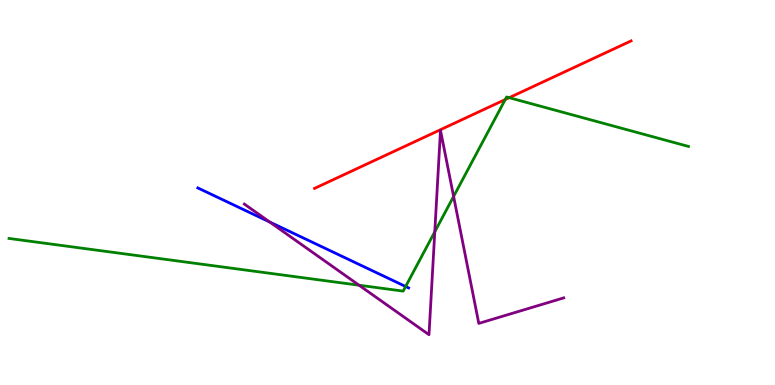[{'lines': ['blue', 'red'], 'intersections': []}, {'lines': ['green', 'red'], 'intersections': [{'x': 6.52, 'y': 7.41}, {'x': 6.57, 'y': 7.46}]}, {'lines': ['purple', 'red'], 'intersections': []}, {'lines': ['blue', 'green'], 'intersections': [{'x': 5.23, 'y': 2.56}]}, {'lines': ['blue', 'purple'], 'intersections': [{'x': 3.48, 'y': 4.23}]}, {'lines': ['green', 'purple'], 'intersections': [{'x': 4.63, 'y': 2.59}, {'x': 5.61, 'y': 3.98}, {'x': 5.85, 'y': 4.9}]}]